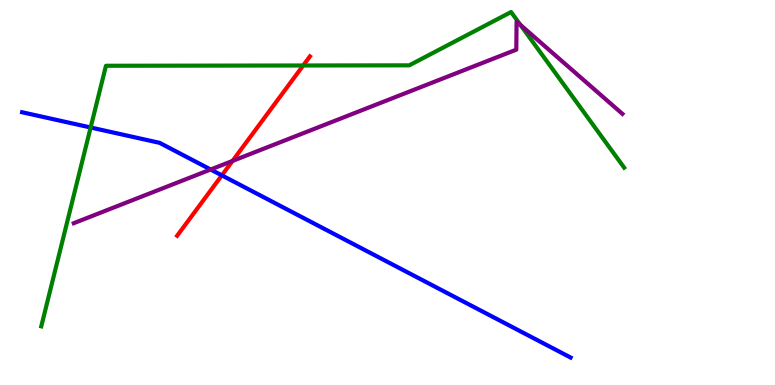[{'lines': ['blue', 'red'], 'intersections': [{'x': 2.86, 'y': 5.45}]}, {'lines': ['green', 'red'], 'intersections': [{'x': 3.91, 'y': 8.3}]}, {'lines': ['purple', 'red'], 'intersections': [{'x': 3.0, 'y': 5.82}]}, {'lines': ['blue', 'green'], 'intersections': [{'x': 1.17, 'y': 6.69}]}, {'lines': ['blue', 'purple'], 'intersections': [{'x': 2.72, 'y': 5.6}]}, {'lines': ['green', 'purple'], 'intersections': [{'x': 6.71, 'y': 9.35}]}]